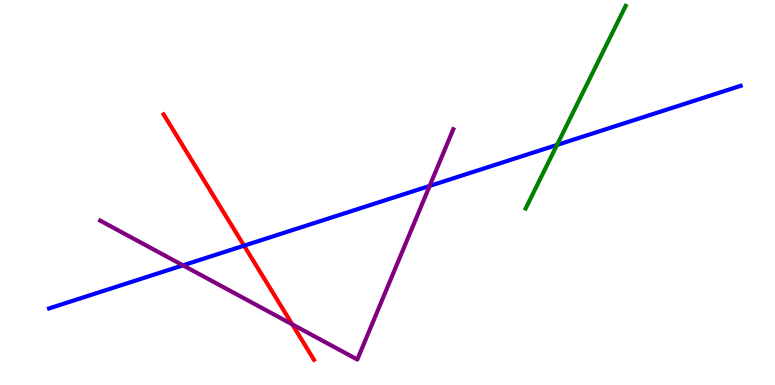[{'lines': ['blue', 'red'], 'intersections': [{'x': 3.15, 'y': 3.62}]}, {'lines': ['green', 'red'], 'intersections': []}, {'lines': ['purple', 'red'], 'intersections': [{'x': 3.77, 'y': 1.57}]}, {'lines': ['blue', 'green'], 'intersections': [{'x': 7.19, 'y': 6.24}]}, {'lines': ['blue', 'purple'], 'intersections': [{'x': 2.36, 'y': 3.11}, {'x': 5.54, 'y': 5.17}]}, {'lines': ['green', 'purple'], 'intersections': []}]